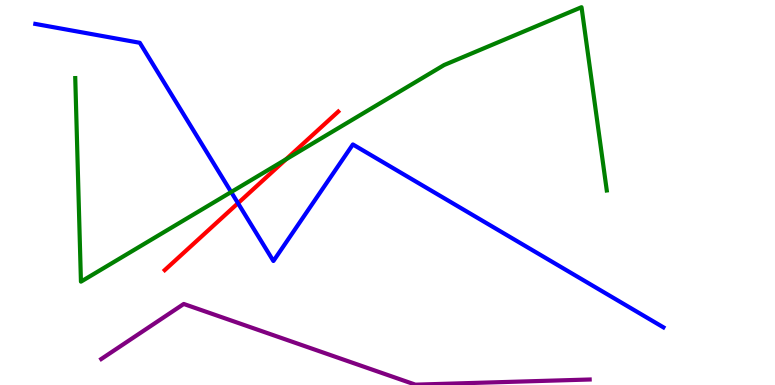[{'lines': ['blue', 'red'], 'intersections': [{'x': 3.07, 'y': 4.72}]}, {'lines': ['green', 'red'], 'intersections': [{'x': 3.69, 'y': 5.86}]}, {'lines': ['purple', 'red'], 'intersections': []}, {'lines': ['blue', 'green'], 'intersections': [{'x': 2.98, 'y': 5.01}]}, {'lines': ['blue', 'purple'], 'intersections': []}, {'lines': ['green', 'purple'], 'intersections': []}]